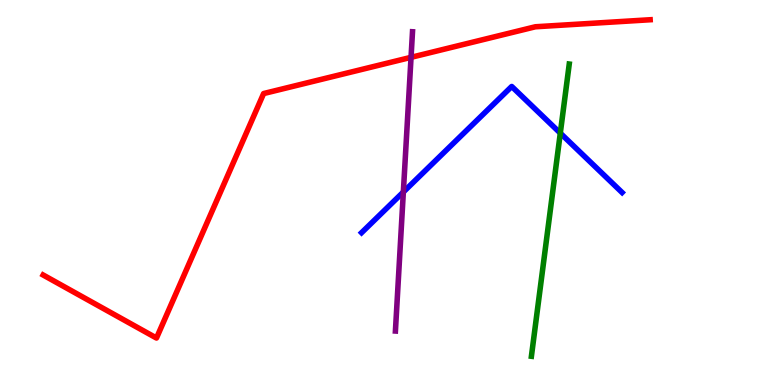[{'lines': ['blue', 'red'], 'intersections': []}, {'lines': ['green', 'red'], 'intersections': []}, {'lines': ['purple', 'red'], 'intersections': [{'x': 5.3, 'y': 8.51}]}, {'lines': ['blue', 'green'], 'intersections': [{'x': 7.23, 'y': 6.54}]}, {'lines': ['blue', 'purple'], 'intersections': [{'x': 5.2, 'y': 5.01}]}, {'lines': ['green', 'purple'], 'intersections': []}]